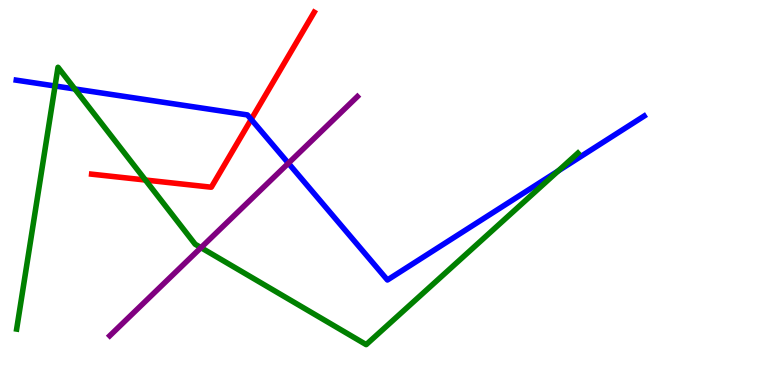[{'lines': ['blue', 'red'], 'intersections': [{'x': 3.24, 'y': 6.9}]}, {'lines': ['green', 'red'], 'intersections': [{'x': 1.88, 'y': 5.32}]}, {'lines': ['purple', 'red'], 'intersections': []}, {'lines': ['blue', 'green'], 'intersections': [{'x': 0.71, 'y': 7.77}, {'x': 0.965, 'y': 7.69}, {'x': 7.2, 'y': 5.56}]}, {'lines': ['blue', 'purple'], 'intersections': [{'x': 3.72, 'y': 5.76}]}, {'lines': ['green', 'purple'], 'intersections': [{'x': 2.59, 'y': 3.57}]}]